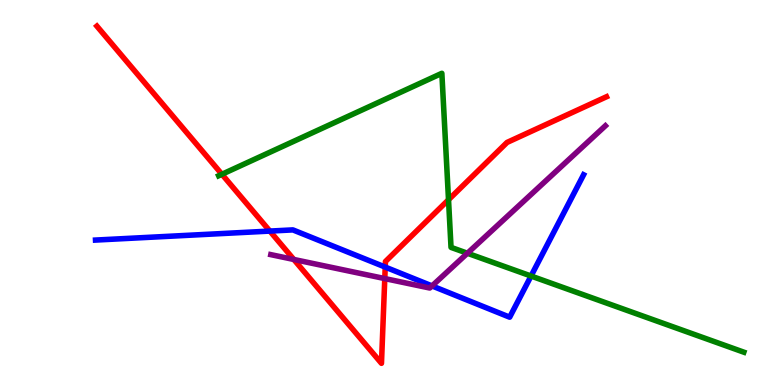[{'lines': ['blue', 'red'], 'intersections': [{'x': 3.48, 'y': 4.0}, {'x': 4.97, 'y': 3.06}]}, {'lines': ['green', 'red'], 'intersections': [{'x': 2.86, 'y': 5.47}, {'x': 5.79, 'y': 4.81}]}, {'lines': ['purple', 'red'], 'intersections': [{'x': 3.79, 'y': 3.26}, {'x': 4.96, 'y': 2.76}]}, {'lines': ['blue', 'green'], 'intersections': [{'x': 6.85, 'y': 2.83}]}, {'lines': ['blue', 'purple'], 'intersections': [{'x': 5.57, 'y': 2.57}]}, {'lines': ['green', 'purple'], 'intersections': [{'x': 6.03, 'y': 3.42}]}]